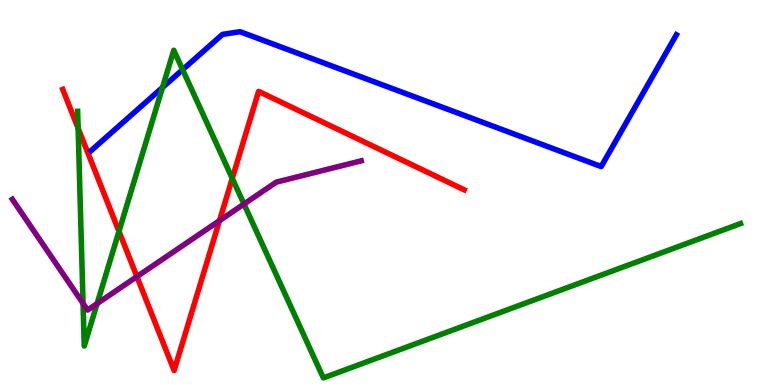[{'lines': ['blue', 'red'], 'intersections': []}, {'lines': ['green', 'red'], 'intersections': [{'x': 1.01, 'y': 6.67}, {'x': 1.54, 'y': 3.99}, {'x': 3.0, 'y': 5.37}]}, {'lines': ['purple', 'red'], 'intersections': [{'x': 1.77, 'y': 2.82}, {'x': 2.83, 'y': 4.27}]}, {'lines': ['blue', 'green'], 'intersections': [{'x': 2.1, 'y': 7.73}, {'x': 2.36, 'y': 8.19}]}, {'lines': ['blue', 'purple'], 'intersections': []}, {'lines': ['green', 'purple'], 'intersections': [{'x': 1.07, 'y': 2.12}, {'x': 1.25, 'y': 2.11}, {'x': 3.15, 'y': 4.7}]}]